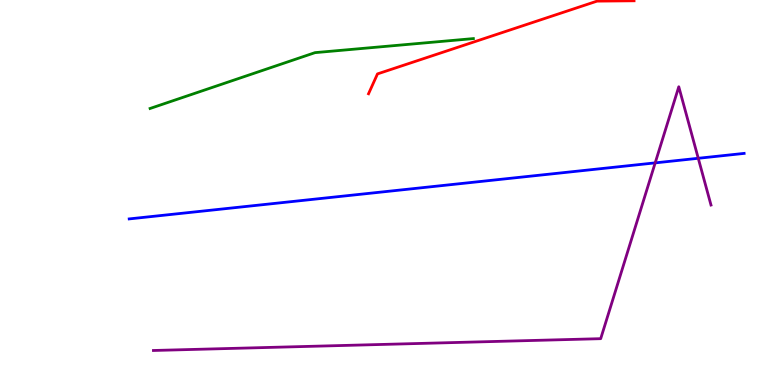[{'lines': ['blue', 'red'], 'intersections': []}, {'lines': ['green', 'red'], 'intersections': []}, {'lines': ['purple', 'red'], 'intersections': []}, {'lines': ['blue', 'green'], 'intersections': []}, {'lines': ['blue', 'purple'], 'intersections': [{'x': 8.45, 'y': 5.77}, {'x': 9.01, 'y': 5.89}]}, {'lines': ['green', 'purple'], 'intersections': []}]